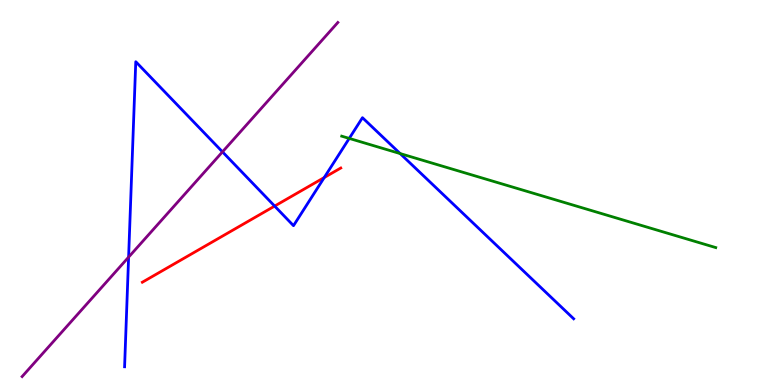[{'lines': ['blue', 'red'], 'intersections': [{'x': 3.54, 'y': 4.65}, {'x': 4.18, 'y': 5.39}]}, {'lines': ['green', 'red'], 'intersections': []}, {'lines': ['purple', 'red'], 'intersections': []}, {'lines': ['blue', 'green'], 'intersections': [{'x': 4.51, 'y': 6.41}, {'x': 5.16, 'y': 6.01}]}, {'lines': ['blue', 'purple'], 'intersections': [{'x': 1.66, 'y': 3.32}, {'x': 2.87, 'y': 6.06}]}, {'lines': ['green', 'purple'], 'intersections': []}]